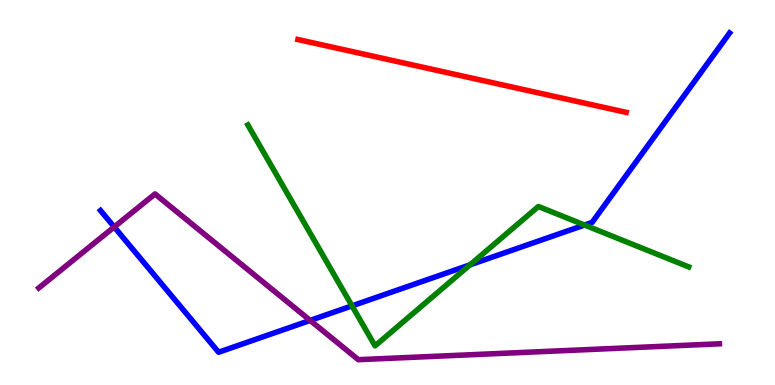[{'lines': ['blue', 'red'], 'intersections': []}, {'lines': ['green', 'red'], 'intersections': []}, {'lines': ['purple', 'red'], 'intersections': []}, {'lines': ['blue', 'green'], 'intersections': [{'x': 4.54, 'y': 2.06}, {'x': 6.06, 'y': 3.12}, {'x': 7.54, 'y': 4.16}]}, {'lines': ['blue', 'purple'], 'intersections': [{'x': 1.47, 'y': 4.1}, {'x': 4.0, 'y': 1.68}]}, {'lines': ['green', 'purple'], 'intersections': []}]